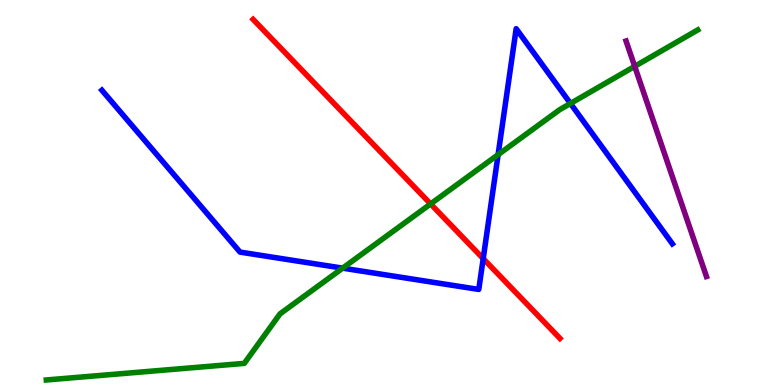[{'lines': ['blue', 'red'], 'intersections': [{'x': 6.23, 'y': 3.28}]}, {'lines': ['green', 'red'], 'intersections': [{'x': 5.56, 'y': 4.7}]}, {'lines': ['purple', 'red'], 'intersections': []}, {'lines': ['blue', 'green'], 'intersections': [{'x': 4.42, 'y': 3.04}, {'x': 6.43, 'y': 5.98}, {'x': 7.36, 'y': 7.31}]}, {'lines': ['blue', 'purple'], 'intersections': []}, {'lines': ['green', 'purple'], 'intersections': [{'x': 8.19, 'y': 8.28}]}]